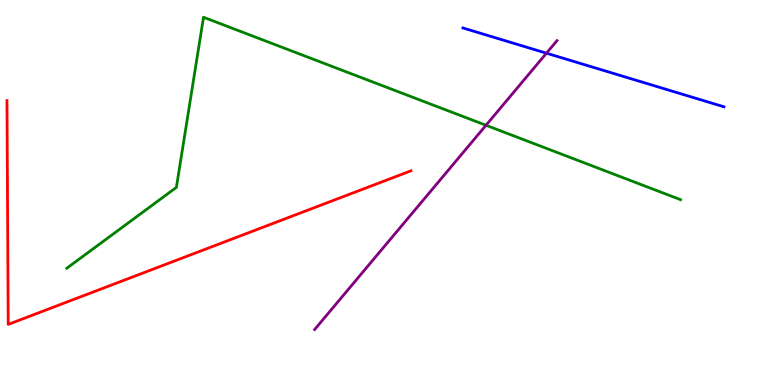[{'lines': ['blue', 'red'], 'intersections': []}, {'lines': ['green', 'red'], 'intersections': []}, {'lines': ['purple', 'red'], 'intersections': []}, {'lines': ['blue', 'green'], 'intersections': []}, {'lines': ['blue', 'purple'], 'intersections': [{'x': 7.05, 'y': 8.62}]}, {'lines': ['green', 'purple'], 'intersections': [{'x': 6.27, 'y': 6.75}]}]